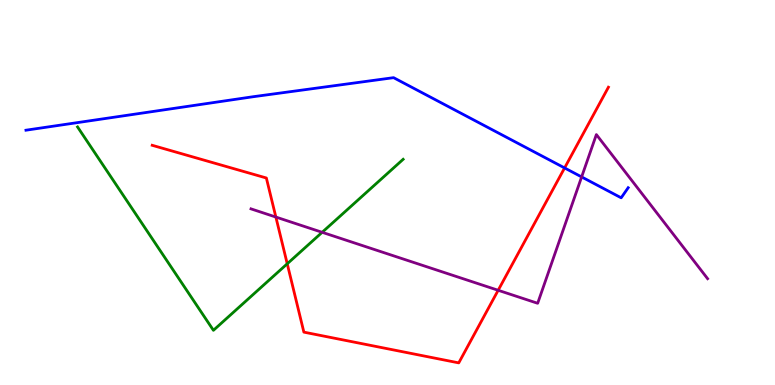[{'lines': ['blue', 'red'], 'intersections': [{'x': 7.29, 'y': 5.64}]}, {'lines': ['green', 'red'], 'intersections': [{'x': 3.71, 'y': 3.15}]}, {'lines': ['purple', 'red'], 'intersections': [{'x': 3.56, 'y': 4.36}, {'x': 6.43, 'y': 2.46}]}, {'lines': ['blue', 'green'], 'intersections': []}, {'lines': ['blue', 'purple'], 'intersections': [{'x': 7.5, 'y': 5.4}]}, {'lines': ['green', 'purple'], 'intersections': [{'x': 4.16, 'y': 3.97}]}]